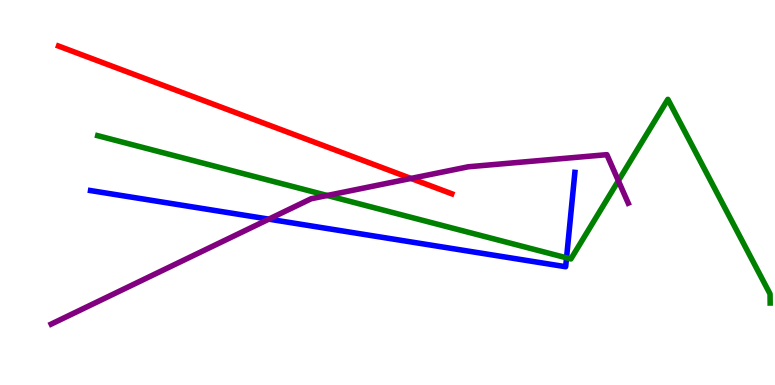[{'lines': ['blue', 'red'], 'intersections': []}, {'lines': ['green', 'red'], 'intersections': []}, {'lines': ['purple', 'red'], 'intersections': [{'x': 5.3, 'y': 5.37}]}, {'lines': ['blue', 'green'], 'intersections': [{'x': 7.31, 'y': 3.3}]}, {'lines': ['blue', 'purple'], 'intersections': [{'x': 3.47, 'y': 4.31}]}, {'lines': ['green', 'purple'], 'intersections': [{'x': 4.22, 'y': 4.92}, {'x': 7.98, 'y': 5.3}]}]